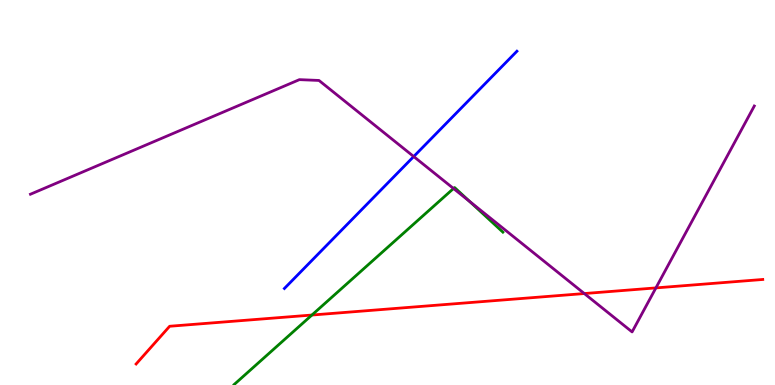[{'lines': ['blue', 'red'], 'intersections': []}, {'lines': ['green', 'red'], 'intersections': [{'x': 4.02, 'y': 1.82}]}, {'lines': ['purple', 'red'], 'intersections': [{'x': 7.54, 'y': 2.38}, {'x': 8.46, 'y': 2.52}]}, {'lines': ['blue', 'green'], 'intersections': []}, {'lines': ['blue', 'purple'], 'intersections': [{'x': 5.34, 'y': 5.93}]}, {'lines': ['green', 'purple'], 'intersections': [{'x': 5.85, 'y': 5.1}, {'x': 6.06, 'y': 4.77}]}]